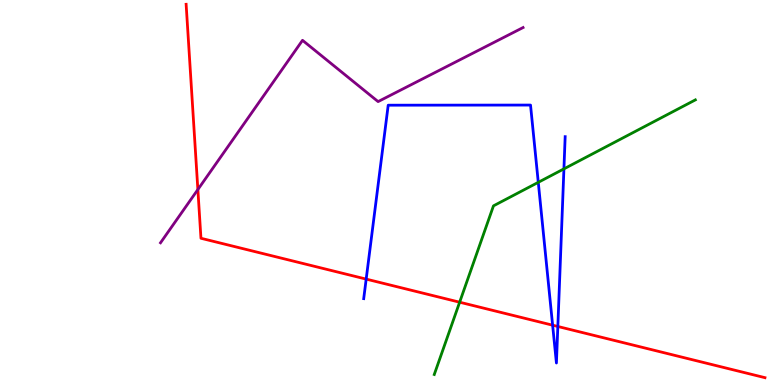[{'lines': ['blue', 'red'], 'intersections': [{'x': 4.72, 'y': 2.75}, {'x': 7.13, 'y': 1.55}, {'x': 7.2, 'y': 1.52}]}, {'lines': ['green', 'red'], 'intersections': [{'x': 5.93, 'y': 2.15}]}, {'lines': ['purple', 'red'], 'intersections': [{'x': 2.55, 'y': 5.08}]}, {'lines': ['blue', 'green'], 'intersections': [{'x': 6.95, 'y': 5.26}, {'x': 7.28, 'y': 5.61}]}, {'lines': ['blue', 'purple'], 'intersections': []}, {'lines': ['green', 'purple'], 'intersections': []}]